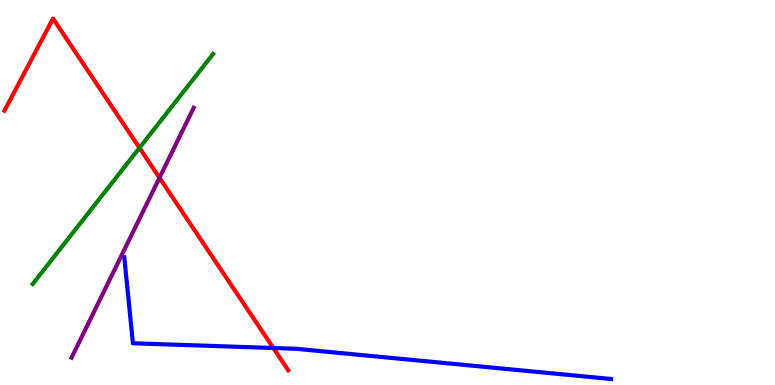[{'lines': ['blue', 'red'], 'intersections': [{'x': 3.53, 'y': 0.961}]}, {'lines': ['green', 'red'], 'intersections': [{'x': 1.8, 'y': 6.16}]}, {'lines': ['purple', 'red'], 'intersections': [{'x': 2.06, 'y': 5.38}]}, {'lines': ['blue', 'green'], 'intersections': []}, {'lines': ['blue', 'purple'], 'intersections': []}, {'lines': ['green', 'purple'], 'intersections': []}]